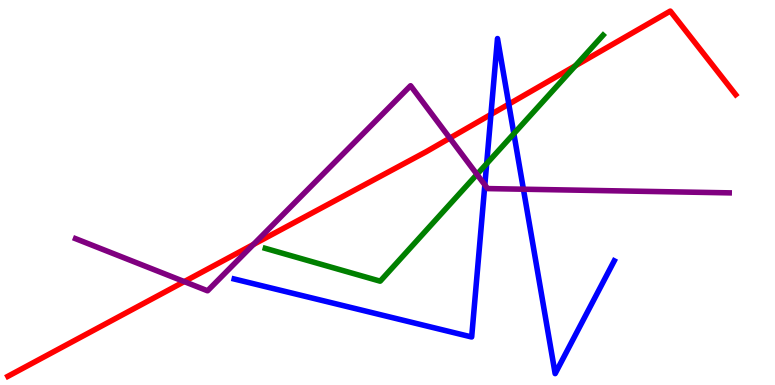[{'lines': ['blue', 'red'], 'intersections': [{'x': 6.33, 'y': 7.03}, {'x': 6.56, 'y': 7.3}]}, {'lines': ['green', 'red'], 'intersections': [{'x': 7.42, 'y': 8.29}]}, {'lines': ['purple', 'red'], 'intersections': [{'x': 2.38, 'y': 2.69}, {'x': 3.27, 'y': 3.65}, {'x': 5.8, 'y': 6.41}]}, {'lines': ['blue', 'green'], 'intersections': [{'x': 6.28, 'y': 5.75}, {'x': 6.63, 'y': 6.53}]}, {'lines': ['blue', 'purple'], 'intersections': [{'x': 6.26, 'y': 5.2}, {'x': 6.75, 'y': 5.09}]}, {'lines': ['green', 'purple'], 'intersections': [{'x': 6.15, 'y': 5.47}]}]